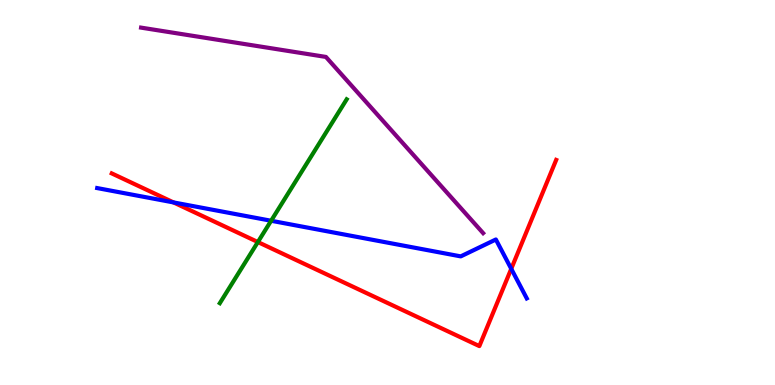[{'lines': ['blue', 'red'], 'intersections': [{'x': 2.24, 'y': 4.74}, {'x': 6.6, 'y': 3.02}]}, {'lines': ['green', 'red'], 'intersections': [{'x': 3.33, 'y': 3.71}]}, {'lines': ['purple', 'red'], 'intersections': []}, {'lines': ['blue', 'green'], 'intersections': [{'x': 3.5, 'y': 4.27}]}, {'lines': ['blue', 'purple'], 'intersections': []}, {'lines': ['green', 'purple'], 'intersections': []}]